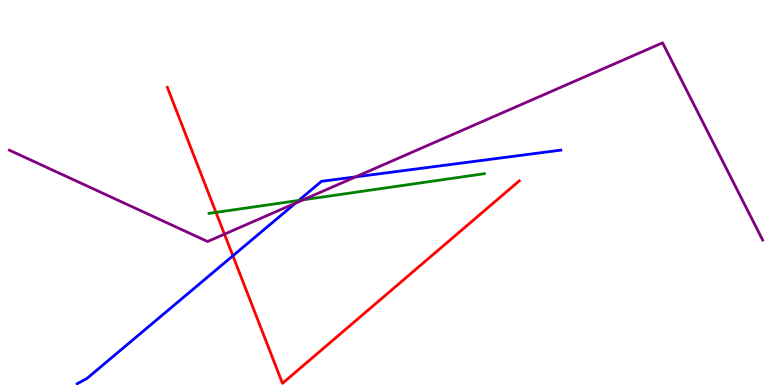[{'lines': ['blue', 'red'], 'intersections': [{'x': 3.0, 'y': 3.36}]}, {'lines': ['green', 'red'], 'intersections': [{'x': 2.79, 'y': 4.48}]}, {'lines': ['purple', 'red'], 'intersections': [{'x': 2.9, 'y': 3.92}]}, {'lines': ['blue', 'green'], 'intersections': [{'x': 3.85, 'y': 4.79}]}, {'lines': ['blue', 'purple'], 'intersections': [{'x': 3.81, 'y': 4.72}, {'x': 4.59, 'y': 5.41}]}, {'lines': ['green', 'purple'], 'intersections': [{'x': 3.91, 'y': 4.81}]}]